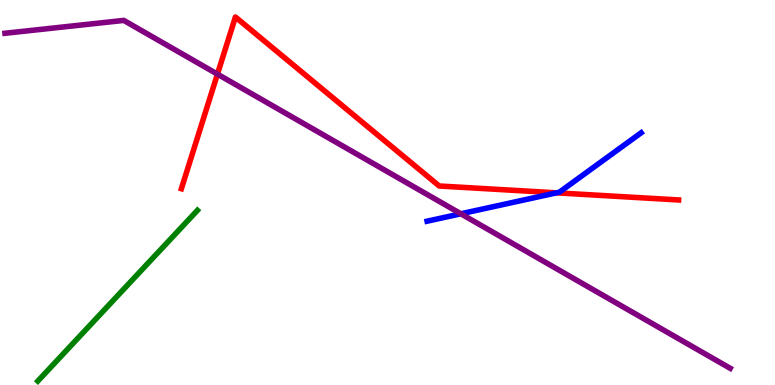[{'lines': ['blue', 'red'], 'intersections': [{'x': 7.18, 'y': 4.99}]}, {'lines': ['green', 'red'], 'intersections': []}, {'lines': ['purple', 'red'], 'intersections': [{'x': 2.81, 'y': 8.07}]}, {'lines': ['blue', 'green'], 'intersections': []}, {'lines': ['blue', 'purple'], 'intersections': [{'x': 5.95, 'y': 4.45}]}, {'lines': ['green', 'purple'], 'intersections': []}]